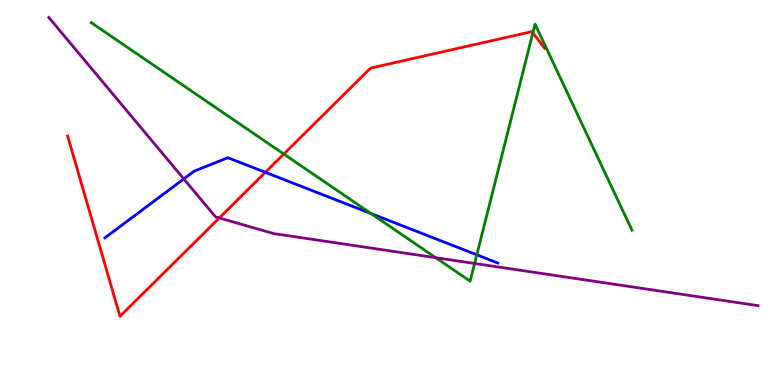[{'lines': ['blue', 'red'], 'intersections': [{'x': 3.42, 'y': 5.52}]}, {'lines': ['green', 'red'], 'intersections': [{'x': 3.66, 'y': 6.0}, {'x': 6.88, 'y': 9.15}]}, {'lines': ['purple', 'red'], 'intersections': [{'x': 2.83, 'y': 4.34}]}, {'lines': ['blue', 'green'], 'intersections': [{'x': 4.79, 'y': 4.45}, {'x': 6.15, 'y': 3.38}]}, {'lines': ['blue', 'purple'], 'intersections': [{'x': 2.37, 'y': 5.35}]}, {'lines': ['green', 'purple'], 'intersections': [{'x': 5.62, 'y': 3.31}, {'x': 6.12, 'y': 3.16}]}]